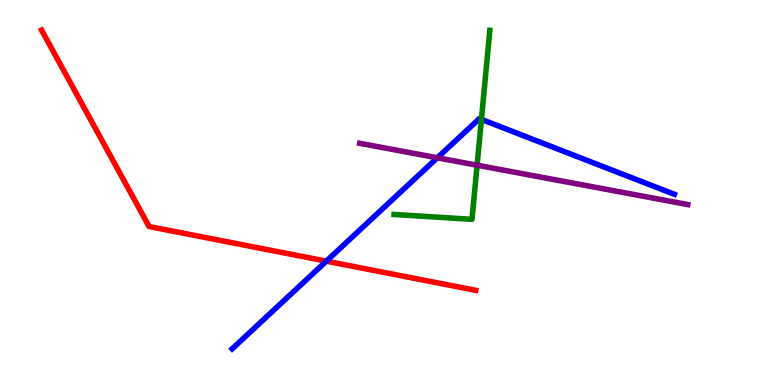[{'lines': ['blue', 'red'], 'intersections': [{'x': 4.21, 'y': 3.22}]}, {'lines': ['green', 'red'], 'intersections': []}, {'lines': ['purple', 'red'], 'intersections': []}, {'lines': ['blue', 'green'], 'intersections': [{'x': 6.21, 'y': 6.9}]}, {'lines': ['blue', 'purple'], 'intersections': [{'x': 5.64, 'y': 5.9}]}, {'lines': ['green', 'purple'], 'intersections': [{'x': 6.16, 'y': 5.71}]}]